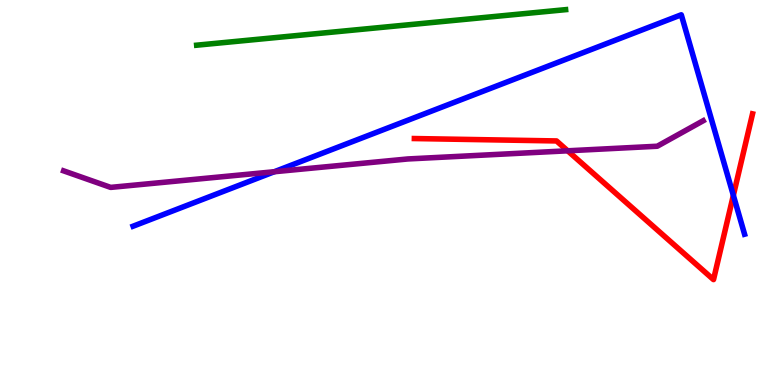[{'lines': ['blue', 'red'], 'intersections': [{'x': 9.46, 'y': 4.93}]}, {'lines': ['green', 'red'], 'intersections': []}, {'lines': ['purple', 'red'], 'intersections': [{'x': 7.32, 'y': 6.08}]}, {'lines': ['blue', 'green'], 'intersections': []}, {'lines': ['blue', 'purple'], 'intersections': [{'x': 3.54, 'y': 5.54}]}, {'lines': ['green', 'purple'], 'intersections': []}]